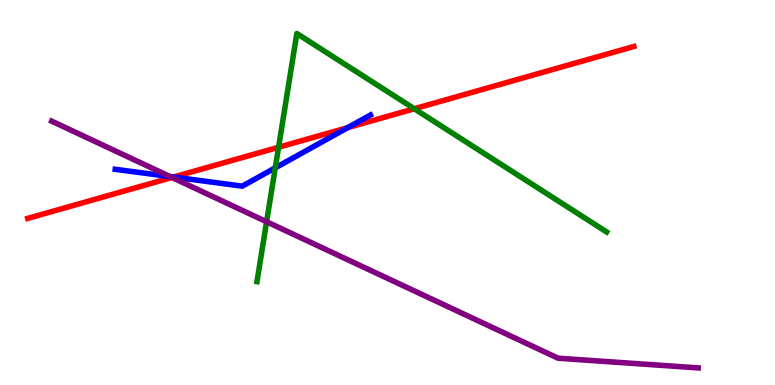[{'lines': ['blue', 'red'], 'intersections': [{'x': 2.24, 'y': 5.4}, {'x': 4.49, 'y': 6.68}]}, {'lines': ['green', 'red'], 'intersections': [{'x': 3.59, 'y': 6.18}, {'x': 5.35, 'y': 7.18}]}, {'lines': ['purple', 'red'], 'intersections': [{'x': 2.22, 'y': 5.39}]}, {'lines': ['blue', 'green'], 'intersections': [{'x': 3.55, 'y': 5.64}]}, {'lines': ['blue', 'purple'], 'intersections': [{'x': 2.19, 'y': 5.41}]}, {'lines': ['green', 'purple'], 'intersections': [{'x': 3.44, 'y': 4.24}]}]